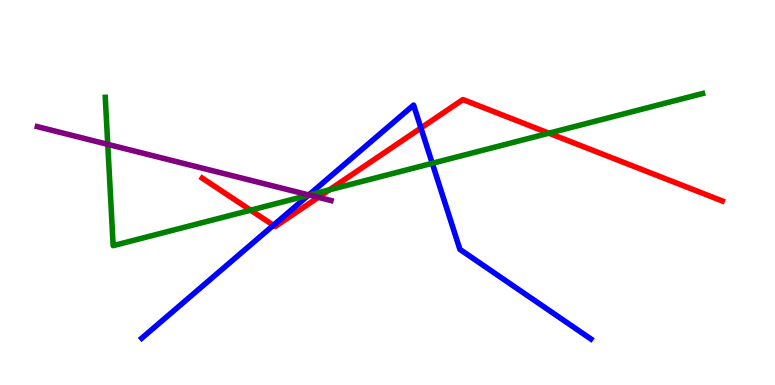[{'lines': ['blue', 'red'], 'intersections': [{'x': 3.53, 'y': 4.15}, {'x': 5.43, 'y': 6.68}]}, {'lines': ['green', 'red'], 'intersections': [{'x': 3.23, 'y': 4.54}, {'x': 4.25, 'y': 5.07}, {'x': 7.08, 'y': 6.54}]}, {'lines': ['purple', 'red'], 'intersections': [{'x': 4.11, 'y': 4.87}]}, {'lines': ['blue', 'green'], 'intersections': [{'x': 3.98, 'y': 4.93}, {'x': 5.58, 'y': 5.76}]}, {'lines': ['blue', 'purple'], 'intersections': [{'x': 3.98, 'y': 4.94}]}, {'lines': ['green', 'purple'], 'intersections': [{'x': 1.39, 'y': 6.25}, {'x': 3.99, 'y': 4.93}]}]